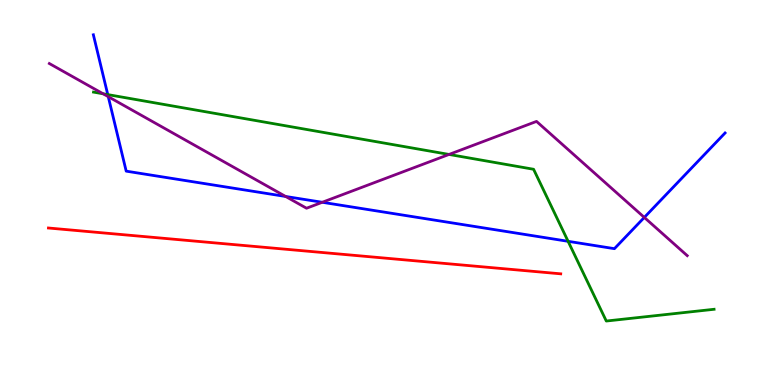[{'lines': ['blue', 'red'], 'intersections': []}, {'lines': ['green', 'red'], 'intersections': []}, {'lines': ['purple', 'red'], 'intersections': []}, {'lines': ['blue', 'green'], 'intersections': [{'x': 1.39, 'y': 7.54}, {'x': 7.33, 'y': 3.73}]}, {'lines': ['blue', 'purple'], 'intersections': [{'x': 1.4, 'y': 7.49}, {'x': 3.69, 'y': 4.9}, {'x': 4.16, 'y': 4.75}, {'x': 8.31, 'y': 4.35}]}, {'lines': ['green', 'purple'], 'intersections': [{'x': 1.33, 'y': 7.56}, {'x': 5.79, 'y': 5.99}]}]